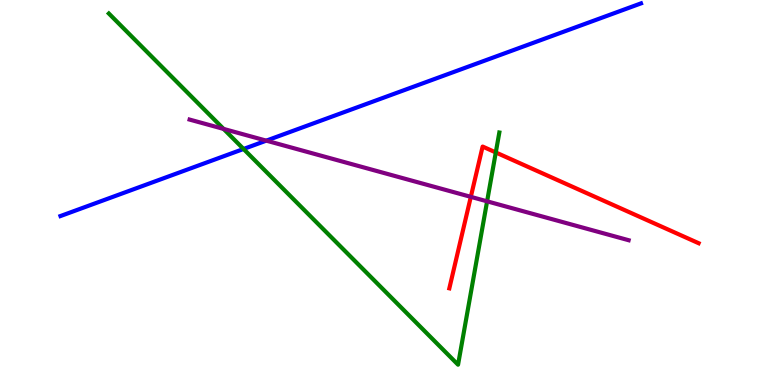[{'lines': ['blue', 'red'], 'intersections': []}, {'lines': ['green', 'red'], 'intersections': [{'x': 6.4, 'y': 6.04}]}, {'lines': ['purple', 'red'], 'intersections': [{'x': 6.08, 'y': 4.89}]}, {'lines': ['blue', 'green'], 'intersections': [{'x': 3.14, 'y': 6.13}]}, {'lines': ['blue', 'purple'], 'intersections': [{'x': 3.44, 'y': 6.35}]}, {'lines': ['green', 'purple'], 'intersections': [{'x': 2.89, 'y': 6.65}, {'x': 6.29, 'y': 4.77}]}]